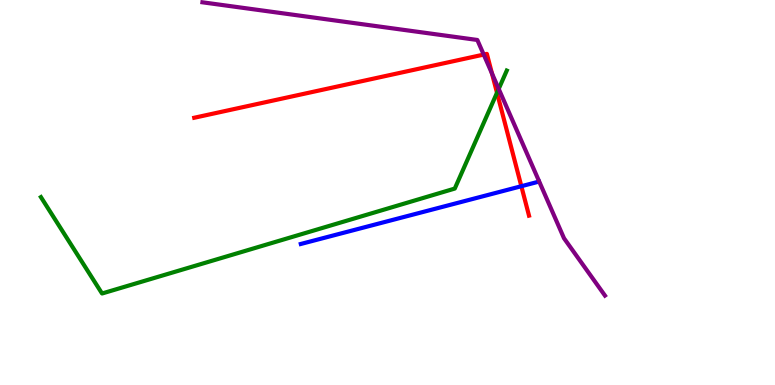[{'lines': ['blue', 'red'], 'intersections': [{'x': 6.73, 'y': 5.16}]}, {'lines': ['green', 'red'], 'intersections': [{'x': 6.41, 'y': 7.59}]}, {'lines': ['purple', 'red'], 'intersections': [{'x': 6.24, 'y': 8.58}, {'x': 6.35, 'y': 8.09}]}, {'lines': ['blue', 'green'], 'intersections': []}, {'lines': ['blue', 'purple'], 'intersections': []}, {'lines': ['green', 'purple'], 'intersections': [{'x': 6.43, 'y': 7.69}]}]